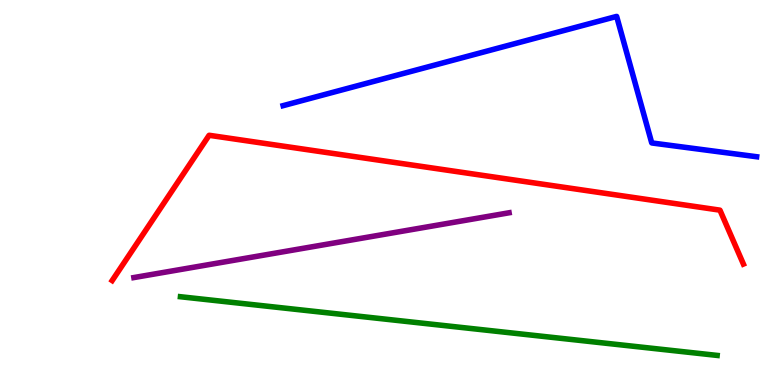[{'lines': ['blue', 'red'], 'intersections': []}, {'lines': ['green', 'red'], 'intersections': []}, {'lines': ['purple', 'red'], 'intersections': []}, {'lines': ['blue', 'green'], 'intersections': []}, {'lines': ['blue', 'purple'], 'intersections': []}, {'lines': ['green', 'purple'], 'intersections': []}]